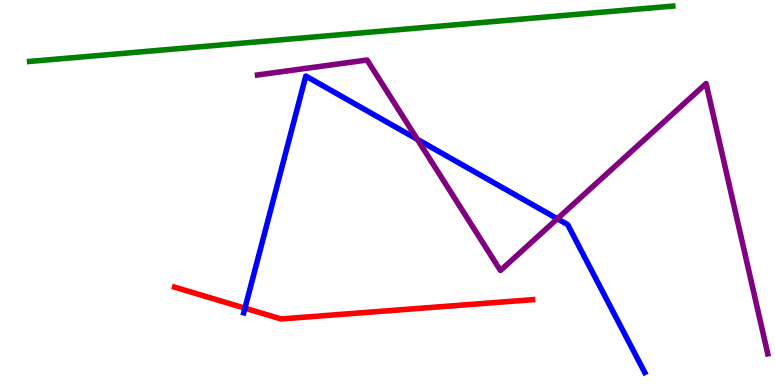[{'lines': ['blue', 'red'], 'intersections': [{'x': 3.16, 'y': 2.0}]}, {'lines': ['green', 'red'], 'intersections': []}, {'lines': ['purple', 'red'], 'intersections': []}, {'lines': ['blue', 'green'], 'intersections': []}, {'lines': ['blue', 'purple'], 'intersections': [{'x': 5.39, 'y': 6.38}, {'x': 7.19, 'y': 4.32}]}, {'lines': ['green', 'purple'], 'intersections': []}]